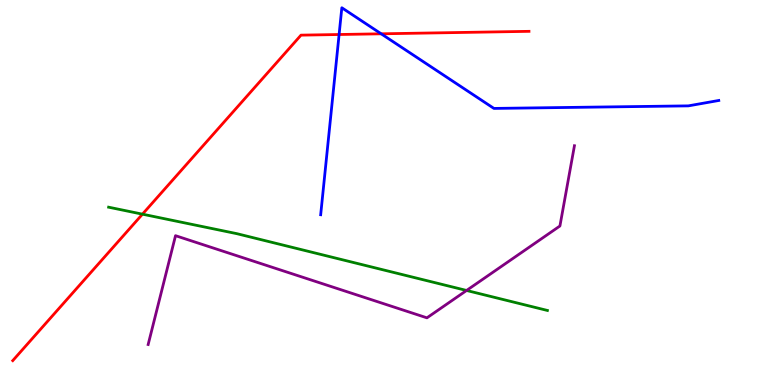[{'lines': ['blue', 'red'], 'intersections': [{'x': 4.38, 'y': 9.1}, {'x': 4.92, 'y': 9.12}]}, {'lines': ['green', 'red'], 'intersections': [{'x': 1.84, 'y': 4.44}]}, {'lines': ['purple', 'red'], 'intersections': []}, {'lines': ['blue', 'green'], 'intersections': []}, {'lines': ['blue', 'purple'], 'intersections': []}, {'lines': ['green', 'purple'], 'intersections': [{'x': 6.02, 'y': 2.46}]}]